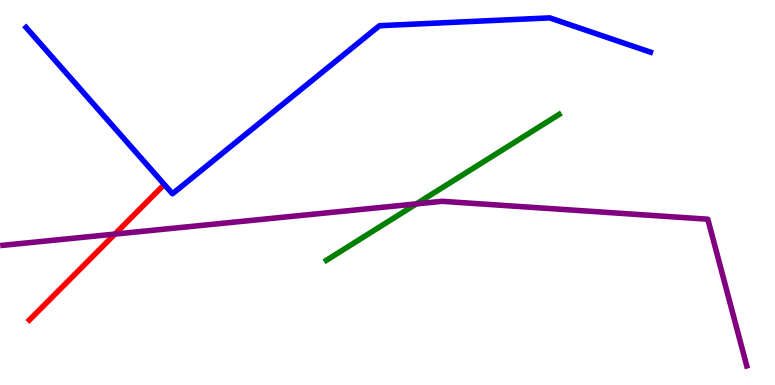[{'lines': ['blue', 'red'], 'intersections': []}, {'lines': ['green', 'red'], 'intersections': []}, {'lines': ['purple', 'red'], 'intersections': [{'x': 1.48, 'y': 3.92}]}, {'lines': ['blue', 'green'], 'intersections': []}, {'lines': ['blue', 'purple'], 'intersections': []}, {'lines': ['green', 'purple'], 'intersections': [{'x': 5.37, 'y': 4.7}]}]